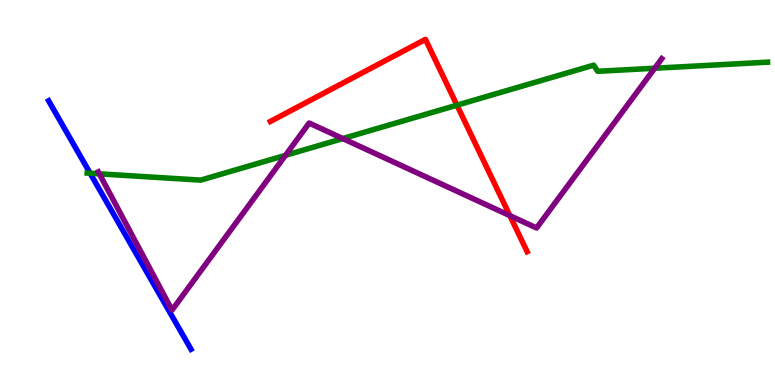[{'lines': ['blue', 'red'], 'intersections': []}, {'lines': ['green', 'red'], 'intersections': [{'x': 5.9, 'y': 7.27}]}, {'lines': ['purple', 'red'], 'intersections': [{'x': 6.58, 'y': 4.4}]}, {'lines': ['blue', 'green'], 'intersections': [{'x': 1.16, 'y': 5.5}]}, {'lines': ['blue', 'purple'], 'intersections': []}, {'lines': ['green', 'purple'], 'intersections': [{'x': 1.28, 'y': 5.48}, {'x': 3.68, 'y': 5.97}, {'x': 4.42, 'y': 6.4}, {'x': 8.45, 'y': 8.23}]}]